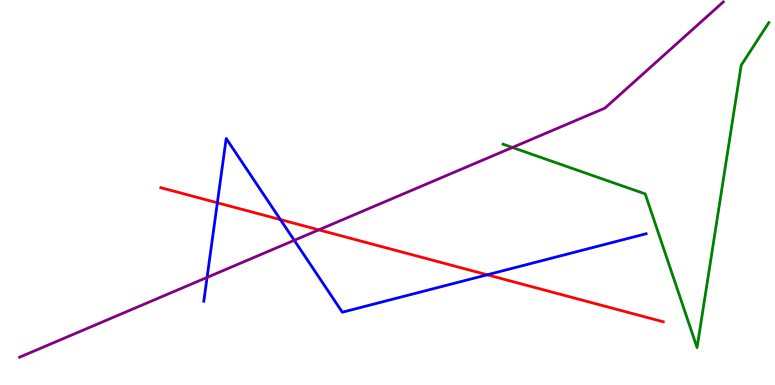[{'lines': ['blue', 'red'], 'intersections': [{'x': 2.8, 'y': 4.73}, {'x': 3.62, 'y': 4.3}, {'x': 6.29, 'y': 2.86}]}, {'lines': ['green', 'red'], 'intersections': []}, {'lines': ['purple', 'red'], 'intersections': [{'x': 4.11, 'y': 4.03}]}, {'lines': ['blue', 'green'], 'intersections': []}, {'lines': ['blue', 'purple'], 'intersections': [{'x': 2.67, 'y': 2.79}, {'x': 3.8, 'y': 3.76}]}, {'lines': ['green', 'purple'], 'intersections': [{'x': 6.61, 'y': 6.17}]}]